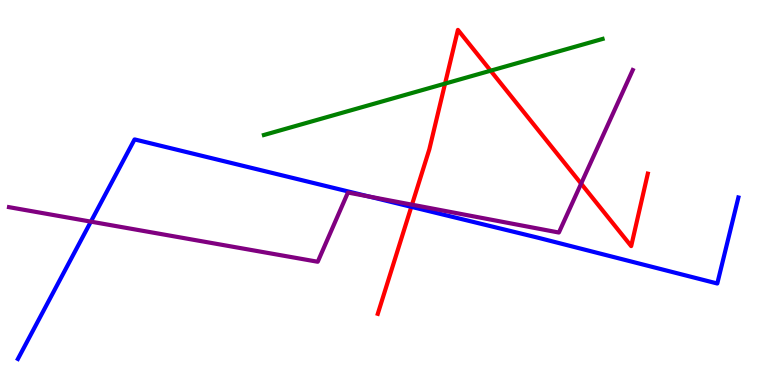[{'lines': ['blue', 'red'], 'intersections': [{'x': 5.31, 'y': 4.63}]}, {'lines': ['green', 'red'], 'intersections': [{'x': 5.74, 'y': 7.83}, {'x': 6.33, 'y': 8.16}]}, {'lines': ['purple', 'red'], 'intersections': [{'x': 5.32, 'y': 4.68}, {'x': 7.5, 'y': 5.23}]}, {'lines': ['blue', 'green'], 'intersections': []}, {'lines': ['blue', 'purple'], 'intersections': [{'x': 1.17, 'y': 4.24}, {'x': 4.76, 'y': 4.9}]}, {'lines': ['green', 'purple'], 'intersections': []}]